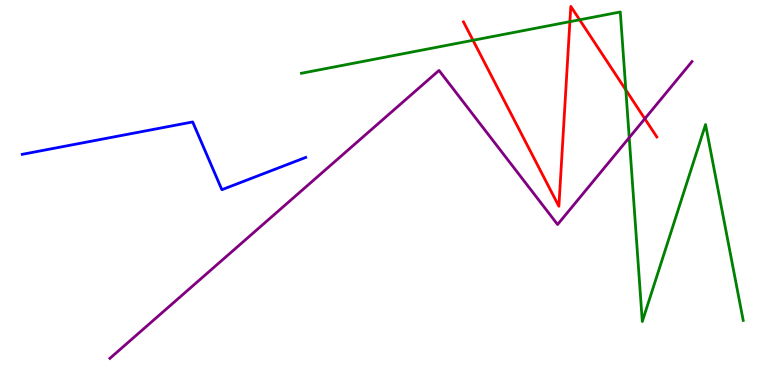[{'lines': ['blue', 'red'], 'intersections': []}, {'lines': ['green', 'red'], 'intersections': [{'x': 6.1, 'y': 8.95}, {'x': 7.35, 'y': 9.44}, {'x': 7.48, 'y': 9.49}, {'x': 8.08, 'y': 7.66}]}, {'lines': ['purple', 'red'], 'intersections': [{'x': 8.32, 'y': 6.92}]}, {'lines': ['blue', 'green'], 'intersections': []}, {'lines': ['blue', 'purple'], 'intersections': []}, {'lines': ['green', 'purple'], 'intersections': [{'x': 8.12, 'y': 6.42}]}]